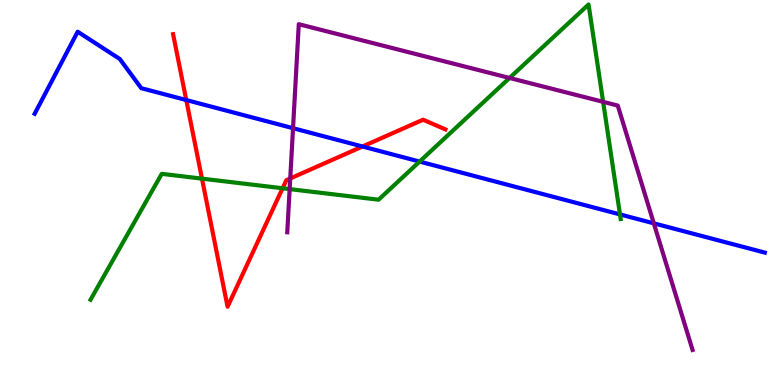[{'lines': ['blue', 'red'], 'intersections': [{'x': 2.4, 'y': 7.4}, {'x': 4.68, 'y': 6.19}]}, {'lines': ['green', 'red'], 'intersections': [{'x': 2.61, 'y': 5.36}, {'x': 3.65, 'y': 5.11}]}, {'lines': ['purple', 'red'], 'intersections': [{'x': 3.75, 'y': 5.37}]}, {'lines': ['blue', 'green'], 'intersections': [{'x': 5.41, 'y': 5.8}, {'x': 8.0, 'y': 4.43}]}, {'lines': ['blue', 'purple'], 'intersections': [{'x': 3.78, 'y': 6.67}, {'x': 8.44, 'y': 4.2}]}, {'lines': ['green', 'purple'], 'intersections': [{'x': 3.74, 'y': 5.09}, {'x': 6.57, 'y': 7.98}, {'x': 7.78, 'y': 7.35}]}]